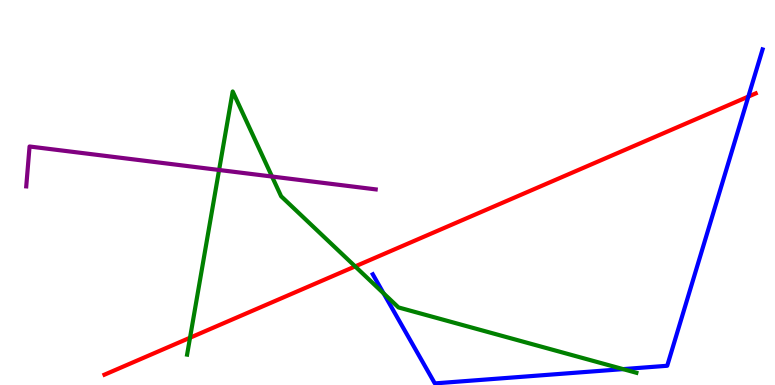[{'lines': ['blue', 'red'], 'intersections': [{'x': 9.66, 'y': 7.49}]}, {'lines': ['green', 'red'], 'intersections': [{'x': 2.45, 'y': 1.23}, {'x': 4.58, 'y': 3.08}]}, {'lines': ['purple', 'red'], 'intersections': []}, {'lines': ['blue', 'green'], 'intersections': [{'x': 4.95, 'y': 2.38}, {'x': 8.04, 'y': 0.413}]}, {'lines': ['blue', 'purple'], 'intersections': []}, {'lines': ['green', 'purple'], 'intersections': [{'x': 2.83, 'y': 5.58}, {'x': 3.51, 'y': 5.41}]}]